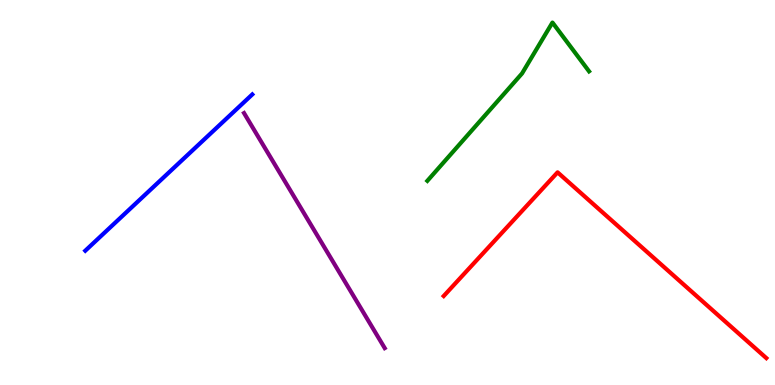[{'lines': ['blue', 'red'], 'intersections': []}, {'lines': ['green', 'red'], 'intersections': []}, {'lines': ['purple', 'red'], 'intersections': []}, {'lines': ['blue', 'green'], 'intersections': []}, {'lines': ['blue', 'purple'], 'intersections': []}, {'lines': ['green', 'purple'], 'intersections': []}]